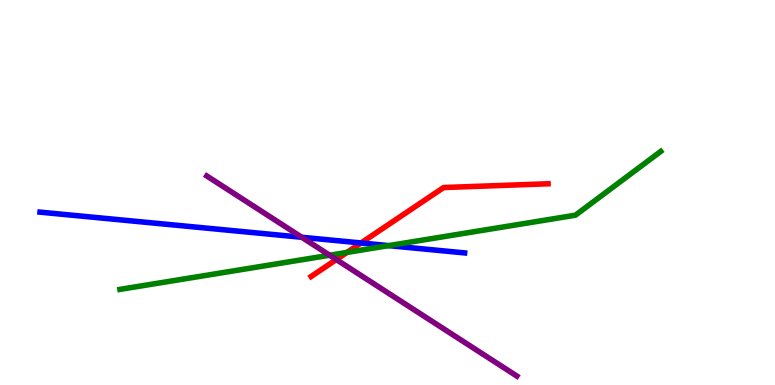[{'lines': ['blue', 'red'], 'intersections': [{'x': 4.66, 'y': 3.69}]}, {'lines': ['green', 'red'], 'intersections': [{'x': 4.48, 'y': 3.44}]}, {'lines': ['purple', 'red'], 'intersections': [{'x': 4.34, 'y': 3.26}]}, {'lines': ['blue', 'green'], 'intersections': [{'x': 5.02, 'y': 3.62}]}, {'lines': ['blue', 'purple'], 'intersections': [{'x': 3.89, 'y': 3.84}]}, {'lines': ['green', 'purple'], 'intersections': [{'x': 4.25, 'y': 3.37}]}]